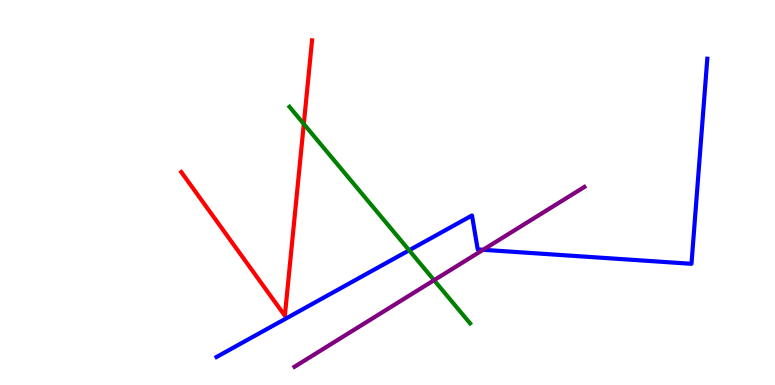[{'lines': ['blue', 'red'], 'intersections': []}, {'lines': ['green', 'red'], 'intersections': [{'x': 3.92, 'y': 6.78}]}, {'lines': ['purple', 'red'], 'intersections': []}, {'lines': ['blue', 'green'], 'intersections': [{'x': 5.28, 'y': 3.5}]}, {'lines': ['blue', 'purple'], 'intersections': [{'x': 6.23, 'y': 3.51}]}, {'lines': ['green', 'purple'], 'intersections': [{'x': 5.6, 'y': 2.72}]}]